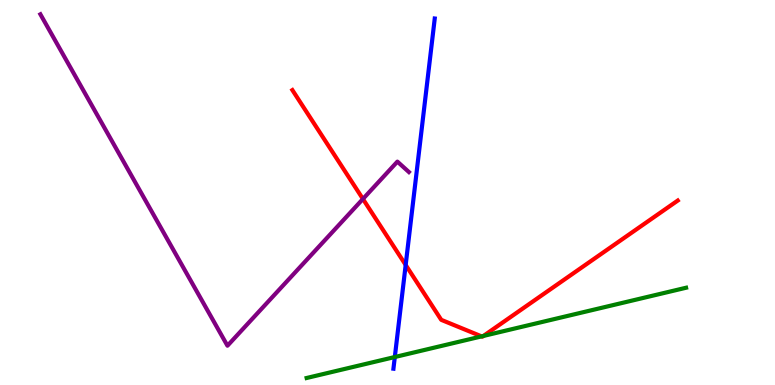[{'lines': ['blue', 'red'], 'intersections': [{'x': 5.23, 'y': 3.12}]}, {'lines': ['green', 'red'], 'intersections': [{'x': 6.21, 'y': 1.26}, {'x': 6.24, 'y': 1.27}]}, {'lines': ['purple', 'red'], 'intersections': [{'x': 4.68, 'y': 4.83}]}, {'lines': ['blue', 'green'], 'intersections': [{'x': 5.09, 'y': 0.727}]}, {'lines': ['blue', 'purple'], 'intersections': []}, {'lines': ['green', 'purple'], 'intersections': []}]